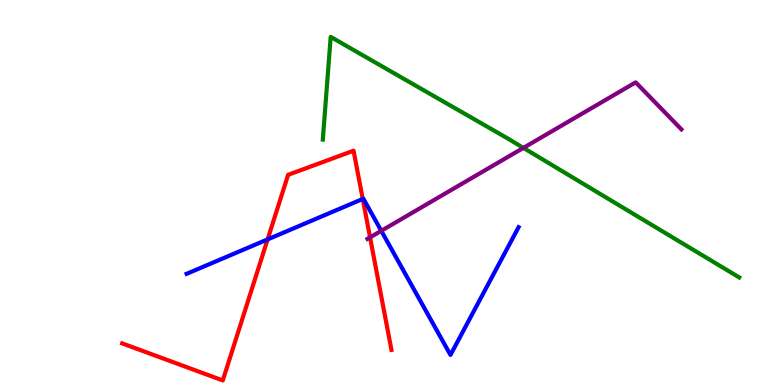[{'lines': ['blue', 'red'], 'intersections': [{'x': 3.45, 'y': 3.78}, {'x': 4.68, 'y': 4.83}]}, {'lines': ['green', 'red'], 'intersections': []}, {'lines': ['purple', 'red'], 'intersections': [{'x': 4.77, 'y': 3.83}]}, {'lines': ['blue', 'green'], 'intersections': []}, {'lines': ['blue', 'purple'], 'intersections': [{'x': 4.92, 'y': 4.0}]}, {'lines': ['green', 'purple'], 'intersections': [{'x': 6.75, 'y': 6.16}]}]